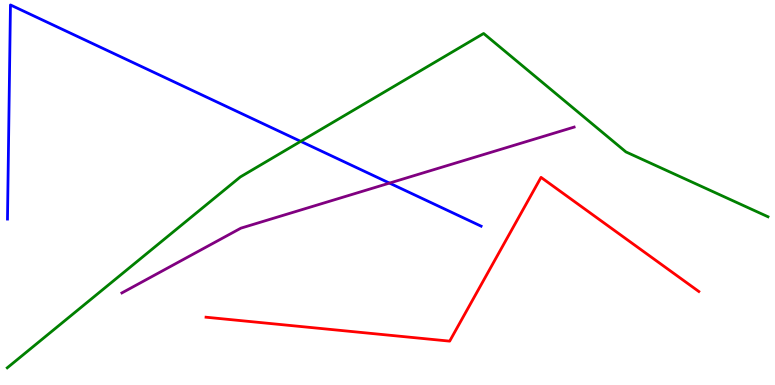[{'lines': ['blue', 'red'], 'intersections': []}, {'lines': ['green', 'red'], 'intersections': []}, {'lines': ['purple', 'red'], 'intersections': []}, {'lines': ['blue', 'green'], 'intersections': [{'x': 3.88, 'y': 6.33}]}, {'lines': ['blue', 'purple'], 'intersections': [{'x': 5.03, 'y': 5.24}]}, {'lines': ['green', 'purple'], 'intersections': []}]